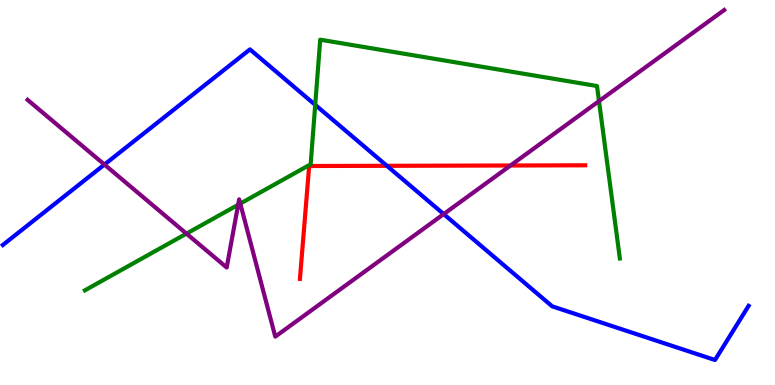[{'lines': ['blue', 'red'], 'intersections': [{'x': 4.99, 'y': 5.69}]}, {'lines': ['green', 'red'], 'intersections': []}, {'lines': ['purple', 'red'], 'intersections': [{'x': 6.59, 'y': 5.7}]}, {'lines': ['blue', 'green'], 'intersections': [{'x': 4.07, 'y': 7.28}]}, {'lines': ['blue', 'purple'], 'intersections': [{'x': 1.35, 'y': 5.73}, {'x': 5.73, 'y': 4.44}]}, {'lines': ['green', 'purple'], 'intersections': [{'x': 2.41, 'y': 3.93}, {'x': 3.07, 'y': 4.68}, {'x': 3.1, 'y': 4.71}, {'x': 7.73, 'y': 7.37}]}]